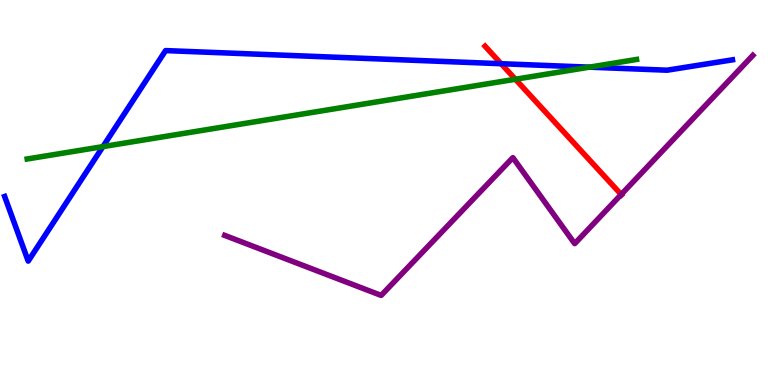[{'lines': ['blue', 'red'], 'intersections': [{'x': 6.47, 'y': 8.35}]}, {'lines': ['green', 'red'], 'intersections': [{'x': 6.65, 'y': 7.94}]}, {'lines': ['purple', 'red'], 'intersections': [{'x': 8.02, 'y': 4.95}]}, {'lines': ['blue', 'green'], 'intersections': [{'x': 1.33, 'y': 6.19}, {'x': 7.6, 'y': 8.26}]}, {'lines': ['blue', 'purple'], 'intersections': []}, {'lines': ['green', 'purple'], 'intersections': []}]